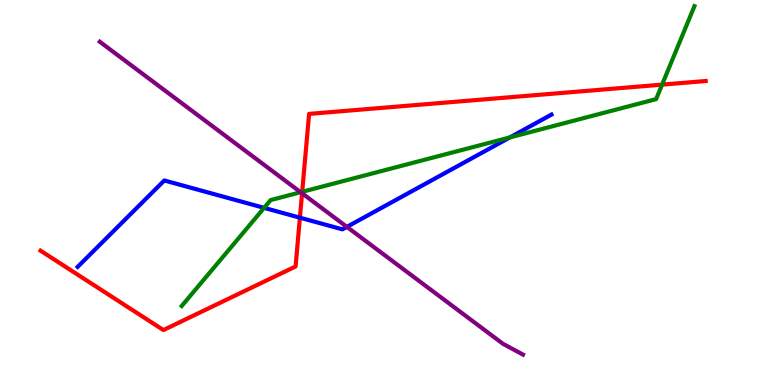[{'lines': ['blue', 'red'], 'intersections': [{'x': 3.87, 'y': 4.35}]}, {'lines': ['green', 'red'], 'intersections': [{'x': 3.9, 'y': 5.02}, {'x': 8.54, 'y': 7.8}]}, {'lines': ['purple', 'red'], 'intersections': [{'x': 3.9, 'y': 4.98}]}, {'lines': ['blue', 'green'], 'intersections': [{'x': 3.41, 'y': 4.6}, {'x': 6.58, 'y': 6.43}]}, {'lines': ['blue', 'purple'], 'intersections': [{'x': 4.48, 'y': 4.11}]}, {'lines': ['green', 'purple'], 'intersections': [{'x': 3.88, 'y': 5.01}]}]